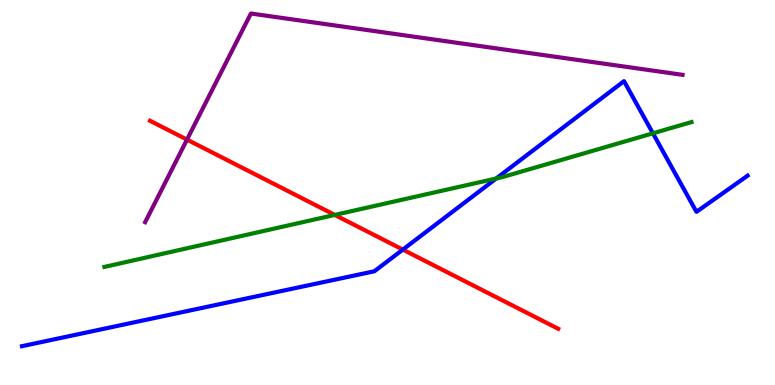[{'lines': ['blue', 'red'], 'intersections': [{'x': 5.2, 'y': 3.52}]}, {'lines': ['green', 'red'], 'intersections': [{'x': 4.32, 'y': 4.42}]}, {'lines': ['purple', 'red'], 'intersections': [{'x': 2.41, 'y': 6.37}]}, {'lines': ['blue', 'green'], 'intersections': [{'x': 6.4, 'y': 5.36}, {'x': 8.42, 'y': 6.54}]}, {'lines': ['blue', 'purple'], 'intersections': []}, {'lines': ['green', 'purple'], 'intersections': []}]